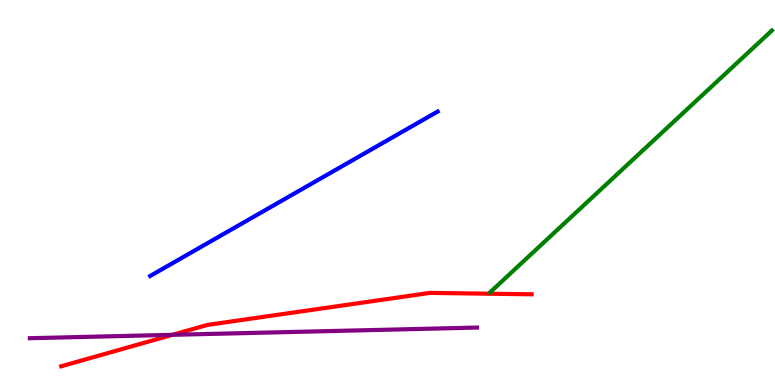[{'lines': ['blue', 'red'], 'intersections': []}, {'lines': ['green', 'red'], 'intersections': []}, {'lines': ['purple', 'red'], 'intersections': [{'x': 2.23, 'y': 1.3}]}, {'lines': ['blue', 'green'], 'intersections': []}, {'lines': ['blue', 'purple'], 'intersections': []}, {'lines': ['green', 'purple'], 'intersections': []}]